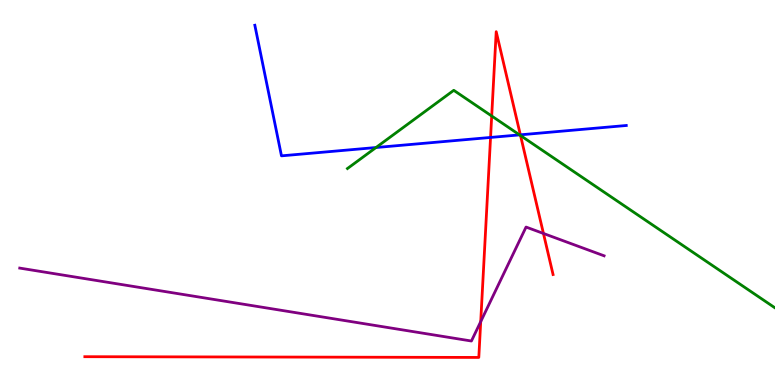[{'lines': ['blue', 'red'], 'intersections': [{'x': 6.33, 'y': 6.43}, {'x': 6.71, 'y': 6.5}]}, {'lines': ['green', 'red'], 'intersections': [{'x': 6.34, 'y': 6.99}, {'x': 6.72, 'y': 6.48}]}, {'lines': ['purple', 'red'], 'intersections': [{'x': 6.2, 'y': 1.65}, {'x': 7.01, 'y': 3.94}]}, {'lines': ['blue', 'green'], 'intersections': [{'x': 4.85, 'y': 6.17}, {'x': 6.7, 'y': 6.5}]}, {'lines': ['blue', 'purple'], 'intersections': []}, {'lines': ['green', 'purple'], 'intersections': []}]